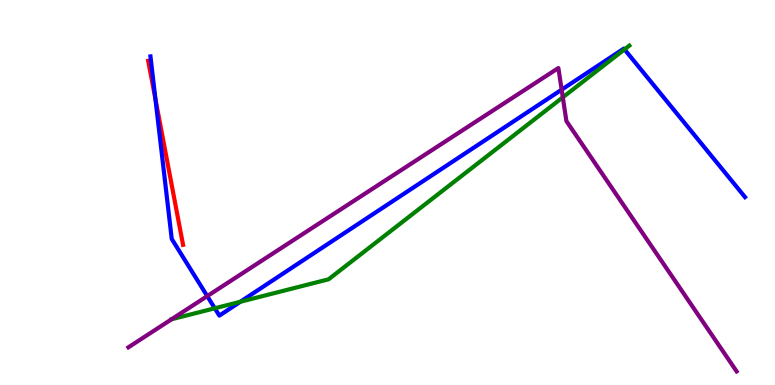[{'lines': ['blue', 'red'], 'intersections': [{'x': 2.01, 'y': 7.42}]}, {'lines': ['green', 'red'], 'intersections': []}, {'lines': ['purple', 'red'], 'intersections': []}, {'lines': ['blue', 'green'], 'intersections': [{'x': 2.77, 'y': 1.99}, {'x': 3.1, 'y': 2.16}, {'x': 8.06, 'y': 8.72}]}, {'lines': ['blue', 'purple'], 'intersections': [{'x': 2.67, 'y': 2.31}, {'x': 7.25, 'y': 7.67}]}, {'lines': ['green', 'purple'], 'intersections': [{'x': 2.21, 'y': 1.71}, {'x': 7.26, 'y': 7.47}]}]